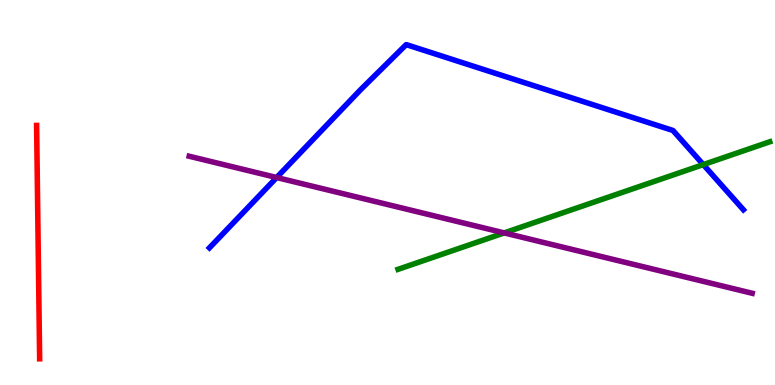[{'lines': ['blue', 'red'], 'intersections': []}, {'lines': ['green', 'red'], 'intersections': []}, {'lines': ['purple', 'red'], 'intersections': []}, {'lines': ['blue', 'green'], 'intersections': [{'x': 9.07, 'y': 5.72}]}, {'lines': ['blue', 'purple'], 'intersections': [{'x': 3.57, 'y': 5.39}]}, {'lines': ['green', 'purple'], 'intersections': [{'x': 6.51, 'y': 3.95}]}]